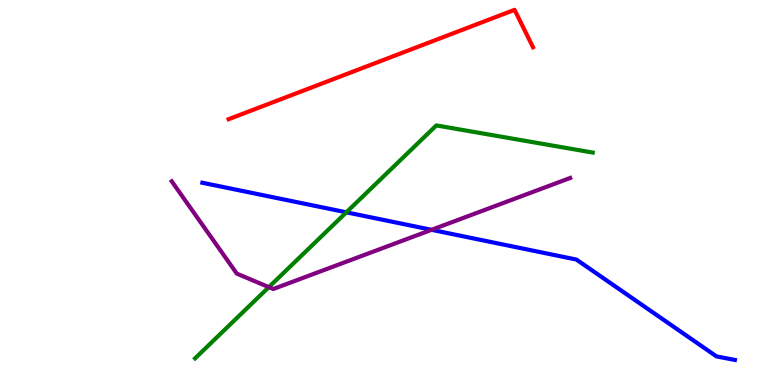[{'lines': ['blue', 'red'], 'intersections': []}, {'lines': ['green', 'red'], 'intersections': []}, {'lines': ['purple', 'red'], 'intersections': []}, {'lines': ['blue', 'green'], 'intersections': [{'x': 4.47, 'y': 4.49}]}, {'lines': ['blue', 'purple'], 'intersections': [{'x': 5.57, 'y': 4.03}]}, {'lines': ['green', 'purple'], 'intersections': [{'x': 3.47, 'y': 2.54}]}]